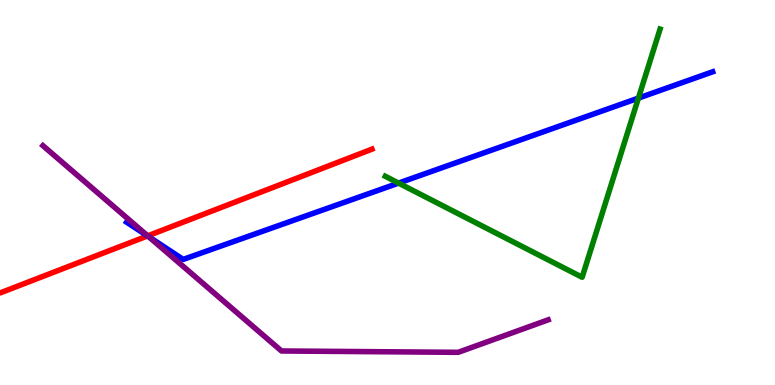[{'lines': ['blue', 'red'], 'intersections': [{'x': 1.9, 'y': 3.87}]}, {'lines': ['green', 'red'], 'intersections': []}, {'lines': ['purple', 'red'], 'intersections': [{'x': 1.91, 'y': 3.87}]}, {'lines': ['blue', 'green'], 'intersections': [{'x': 5.14, 'y': 5.24}, {'x': 8.24, 'y': 7.45}]}, {'lines': ['blue', 'purple'], 'intersections': [{'x': 1.92, 'y': 3.85}]}, {'lines': ['green', 'purple'], 'intersections': []}]